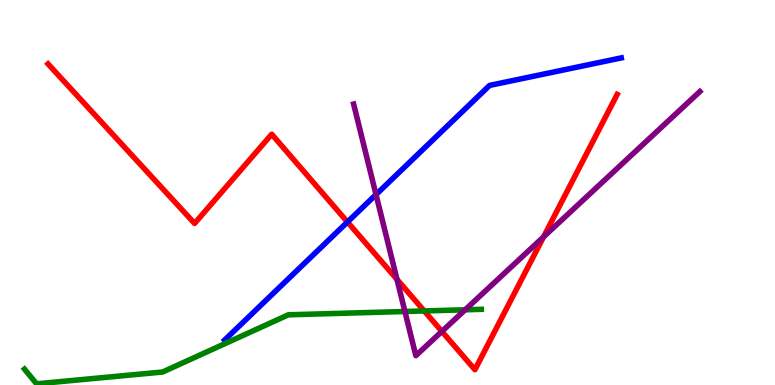[{'lines': ['blue', 'red'], 'intersections': [{'x': 4.48, 'y': 4.23}]}, {'lines': ['green', 'red'], 'intersections': [{'x': 5.47, 'y': 1.92}]}, {'lines': ['purple', 'red'], 'intersections': [{'x': 5.12, 'y': 2.74}, {'x': 5.7, 'y': 1.39}, {'x': 7.01, 'y': 3.85}]}, {'lines': ['blue', 'green'], 'intersections': []}, {'lines': ['blue', 'purple'], 'intersections': [{'x': 4.85, 'y': 4.95}]}, {'lines': ['green', 'purple'], 'intersections': [{'x': 5.22, 'y': 1.91}, {'x': 6.0, 'y': 1.95}]}]